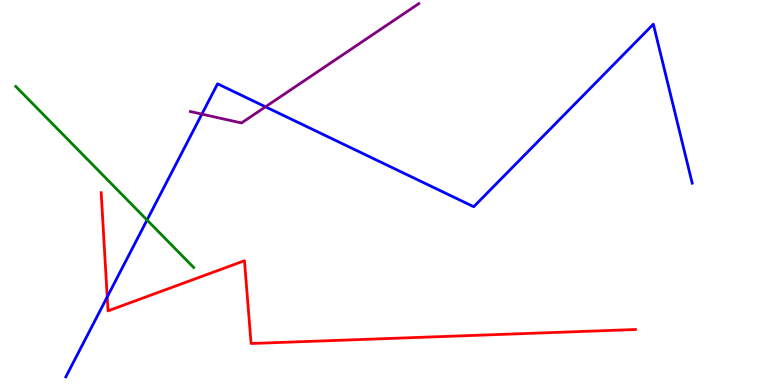[{'lines': ['blue', 'red'], 'intersections': [{'x': 1.38, 'y': 2.29}]}, {'lines': ['green', 'red'], 'intersections': []}, {'lines': ['purple', 'red'], 'intersections': []}, {'lines': ['blue', 'green'], 'intersections': [{'x': 1.9, 'y': 4.28}]}, {'lines': ['blue', 'purple'], 'intersections': [{'x': 2.6, 'y': 7.04}, {'x': 3.43, 'y': 7.23}]}, {'lines': ['green', 'purple'], 'intersections': []}]